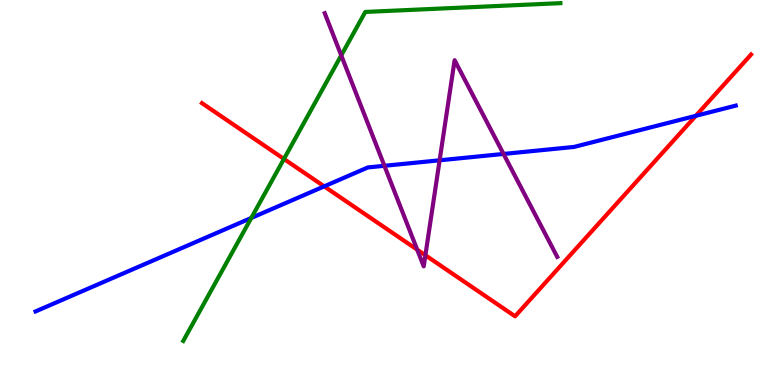[{'lines': ['blue', 'red'], 'intersections': [{'x': 4.18, 'y': 5.16}, {'x': 8.98, 'y': 6.99}]}, {'lines': ['green', 'red'], 'intersections': [{'x': 3.66, 'y': 5.87}]}, {'lines': ['purple', 'red'], 'intersections': [{'x': 5.38, 'y': 3.52}, {'x': 5.49, 'y': 3.37}]}, {'lines': ['blue', 'green'], 'intersections': [{'x': 3.24, 'y': 4.34}]}, {'lines': ['blue', 'purple'], 'intersections': [{'x': 4.96, 'y': 5.69}, {'x': 5.67, 'y': 5.84}, {'x': 6.5, 'y': 6.0}]}, {'lines': ['green', 'purple'], 'intersections': [{'x': 4.4, 'y': 8.56}]}]